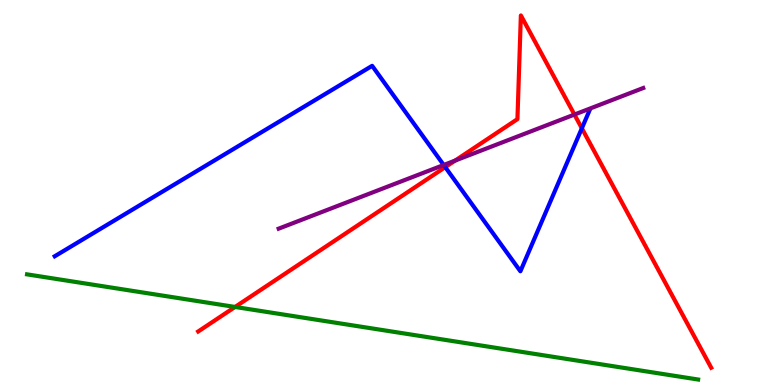[{'lines': ['blue', 'red'], 'intersections': [{'x': 5.75, 'y': 5.66}, {'x': 7.51, 'y': 6.67}]}, {'lines': ['green', 'red'], 'intersections': [{'x': 3.03, 'y': 2.03}]}, {'lines': ['purple', 'red'], 'intersections': [{'x': 5.87, 'y': 5.83}, {'x': 7.41, 'y': 7.02}]}, {'lines': ['blue', 'green'], 'intersections': []}, {'lines': ['blue', 'purple'], 'intersections': [{'x': 5.73, 'y': 5.71}]}, {'lines': ['green', 'purple'], 'intersections': []}]